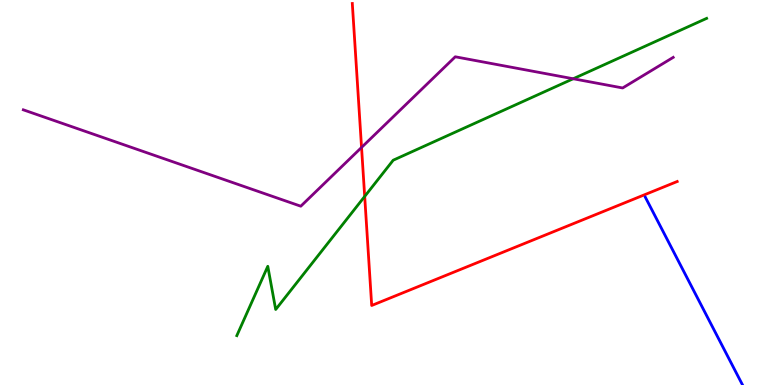[{'lines': ['blue', 'red'], 'intersections': []}, {'lines': ['green', 'red'], 'intersections': [{'x': 4.71, 'y': 4.9}]}, {'lines': ['purple', 'red'], 'intersections': [{'x': 4.67, 'y': 6.17}]}, {'lines': ['blue', 'green'], 'intersections': []}, {'lines': ['blue', 'purple'], 'intersections': []}, {'lines': ['green', 'purple'], 'intersections': [{'x': 7.4, 'y': 7.95}]}]